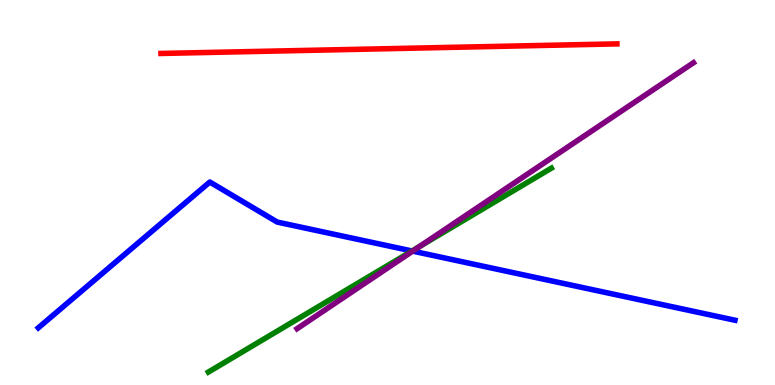[{'lines': ['blue', 'red'], 'intersections': []}, {'lines': ['green', 'red'], 'intersections': []}, {'lines': ['purple', 'red'], 'intersections': []}, {'lines': ['blue', 'green'], 'intersections': [{'x': 5.32, 'y': 3.48}]}, {'lines': ['blue', 'purple'], 'intersections': [{'x': 5.32, 'y': 3.48}]}, {'lines': ['green', 'purple'], 'intersections': [{'x': 5.41, 'y': 3.59}]}]